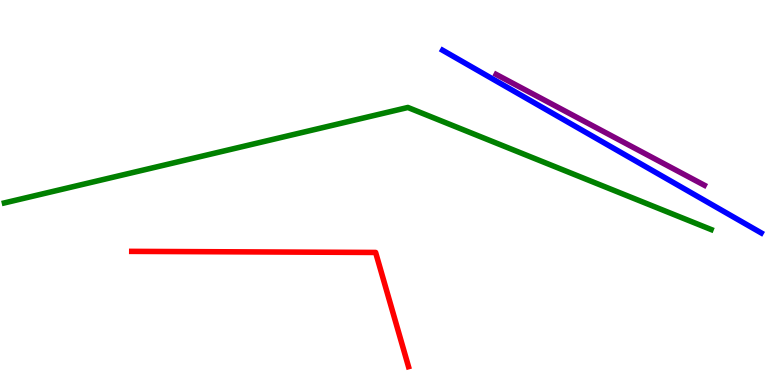[{'lines': ['blue', 'red'], 'intersections': []}, {'lines': ['green', 'red'], 'intersections': []}, {'lines': ['purple', 'red'], 'intersections': []}, {'lines': ['blue', 'green'], 'intersections': []}, {'lines': ['blue', 'purple'], 'intersections': []}, {'lines': ['green', 'purple'], 'intersections': []}]